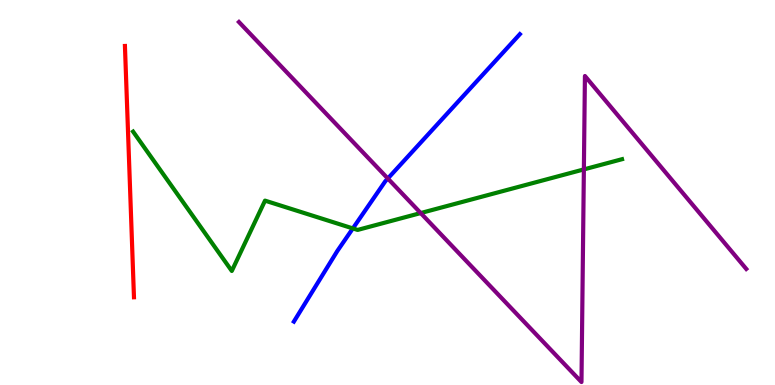[{'lines': ['blue', 'red'], 'intersections': []}, {'lines': ['green', 'red'], 'intersections': []}, {'lines': ['purple', 'red'], 'intersections': []}, {'lines': ['blue', 'green'], 'intersections': [{'x': 4.55, 'y': 4.07}]}, {'lines': ['blue', 'purple'], 'intersections': [{'x': 5.0, 'y': 5.36}]}, {'lines': ['green', 'purple'], 'intersections': [{'x': 5.43, 'y': 4.47}, {'x': 7.53, 'y': 5.6}]}]